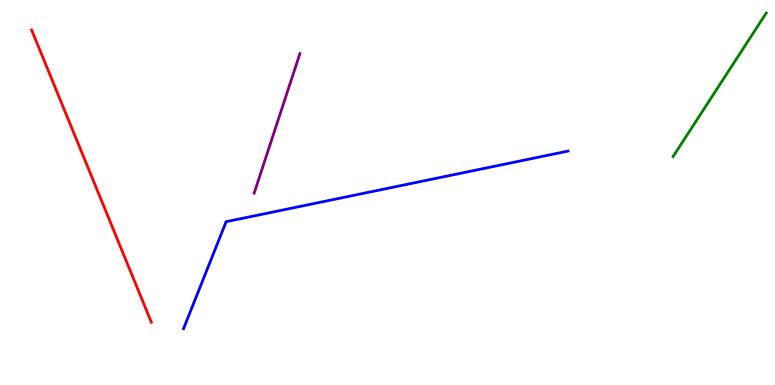[{'lines': ['blue', 'red'], 'intersections': []}, {'lines': ['green', 'red'], 'intersections': []}, {'lines': ['purple', 'red'], 'intersections': []}, {'lines': ['blue', 'green'], 'intersections': []}, {'lines': ['blue', 'purple'], 'intersections': []}, {'lines': ['green', 'purple'], 'intersections': []}]